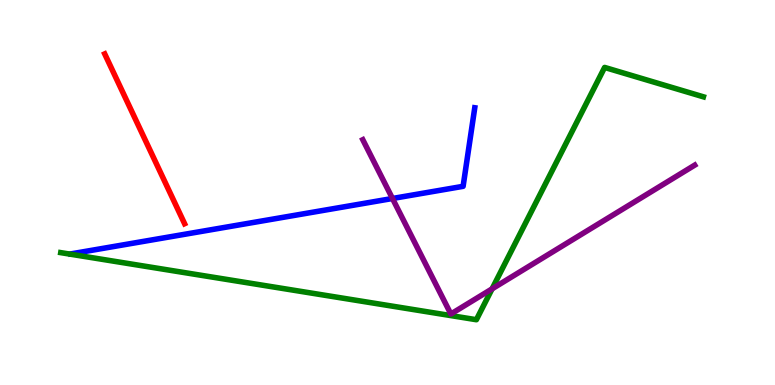[{'lines': ['blue', 'red'], 'intersections': []}, {'lines': ['green', 'red'], 'intersections': []}, {'lines': ['purple', 'red'], 'intersections': []}, {'lines': ['blue', 'green'], 'intersections': []}, {'lines': ['blue', 'purple'], 'intersections': [{'x': 5.06, 'y': 4.84}]}, {'lines': ['green', 'purple'], 'intersections': [{'x': 6.35, 'y': 2.5}]}]